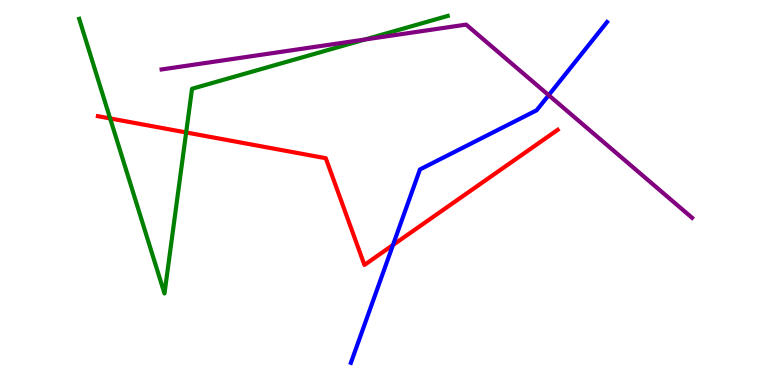[{'lines': ['blue', 'red'], 'intersections': [{'x': 5.07, 'y': 3.64}]}, {'lines': ['green', 'red'], 'intersections': [{'x': 1.42, 'y': 6.92}, {'x': 2.4, 'y': 6.56}]}, {'lines': ['purple', 'red'], 'intersections': []}, {'lines': ['blue', 'green'], 'intersections': []}, {'lines': ['blue', 'purple'], 'intersections': [{'x': 7.08, 'y': 7.53}]}, {'lines': ['green', 'purple'], 'intersections': [{'x': 4.71, 'y': 8.97}]}]